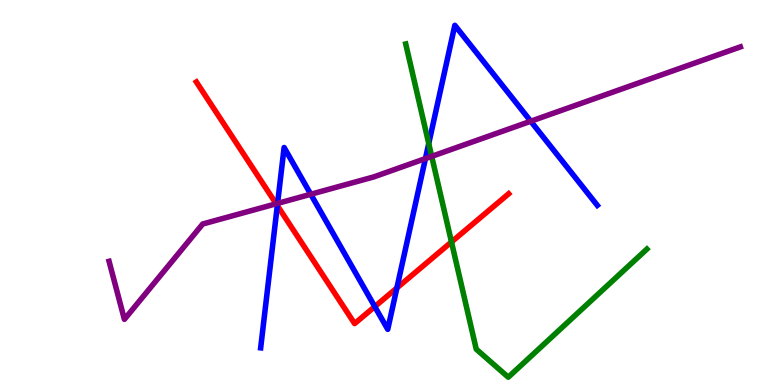[{'lines': ['blue', 'red'], 'intersections': [{'x': 3.58, 'y': 4.66}, {'x': 4.84, 'y': 2.04}, {'x': 5.12, 'y': 2.52}]}, {'lines': ['green', 'red'], 'intersections': [{'x': 5.83, 'y': 3.72}]}, {'lines': ['purple', 'red'], 'intersections': [{'x': 3.56, 'y': 4.71}]}, {'lines': ['blue', 'green'], 'intersections': [{'x': 5.53, 'y': 6.27}]}, {'lines': ['blue', 'purple'], 'intersections': [{'x': 3.58, 'y': 4.72}, {'x': 4.01, 'y': 4.95}, {'x': 5.49, 'y': 5.88}, {'x': 6.85, 'y': 6.85}]}, {'lines': ['green', 'purple'], 'intersections': [{'x': 5.57, 'y': 5.94}]}]